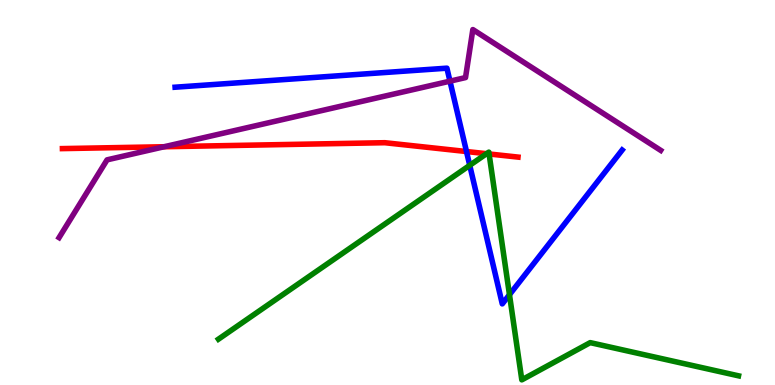[{'lines': ['blue', 'red'], 'intersections': [{'x': 6.02, 'y': 6.06}]}, {'lines': ['green', 'red'], 'intersections': [{'x': 6.28, 'y': 6.01}, {'x': 6.31, 'y': 6.0}]}, {'lines': ['purple', 'red'], 'intersections': [{'x': 2.12, 'y': 6.19}]}, {'lines': ['blue', 'green'], 'intersections': [{'x': 6.06, 'y': 5.71}, {'x': 6.57, 'y': 2.35}]}, {'lines': ['blue', 'purple'], 'intersections': [{'x': 5.81, 'y': 7.89}]}, {'lines': ['green', 'purple'], 'intersections': []}]